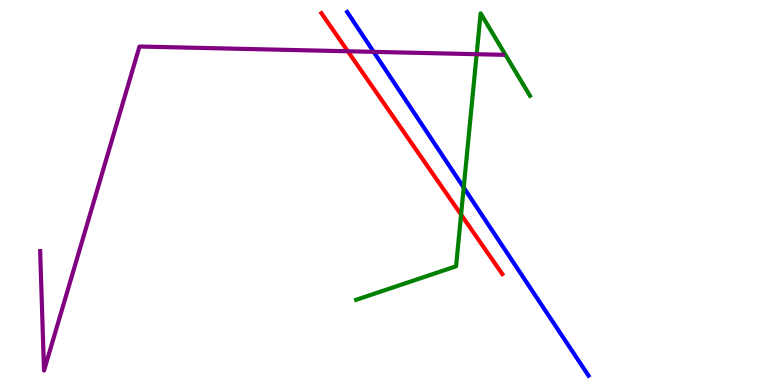[{'lines': ['blue', 'red'], 'intersections': []}, {'lines': ['green', 'red'], 'intersections': [{'x': 5.95, 'y': 4.43}]}, {'lines': ['purple', 'red'], 'intersections': [{'x': 4.49, 'y': 8.67}]}, {'lines': ['blue', 'green'], 'intersections': [{'x': 5.98, 'y': 5.13}]}, {'lines': ['blue', 'purple'], 'intersections': [{'x': 4.82, 'y': 8.65}]}, {'lines': ['green', 'purple'], 'intersections': [{'x': 6.15, 'y': 8.59}]}]